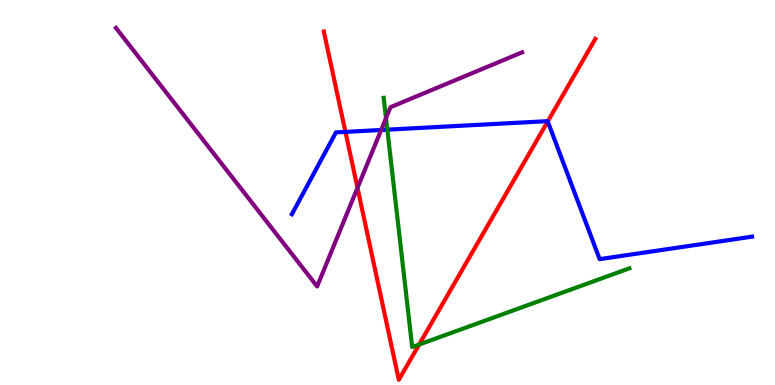[{'lines': ['blue', 'red'], 'intersections': [{'x': 4.46, 'y': 6.57}, {'x': 7.07, 'y': 6.85}]}, {'lines': ['green', 'red'], 'intersections': [{'x': 5.41, 'y': 1.05}]}, {'lines': ['purple', 'red'], 'intersections': [{'x': 4.61, 'y': 5.12}]}, {'lines': ['blue', 'green'], 'intersections': [{'x': 5.0, 'y': 6.63}]}, {'lines': ['blue', 'purple'], 'intersections': [{'x': 4.92, 'y': 6.62}]}, {'lines': ['green', 'purple'], 'intersections': [{'x': 4.98, 'y': 6.93}]}]